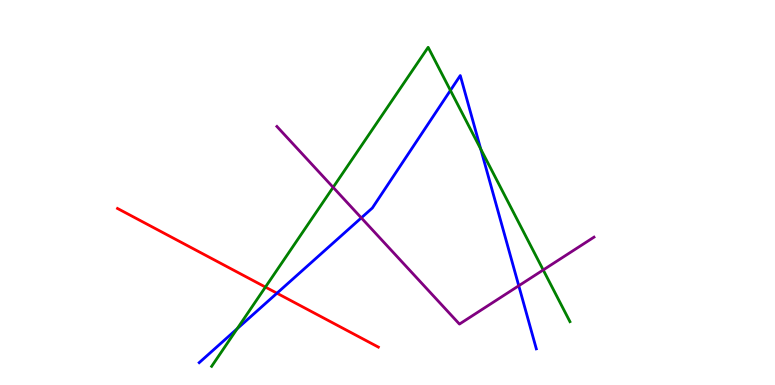[{'lines': ['blue', 'red'], 'intersections': [{'x': 3.57, 'y': 2.38}]}, {'lines': ['green', 'red'], 'intersections': [{'x': 3.42, 'y': 2.54}]}, {'lines': ['purple', 'red'], 'intersections': []}, {'lines': ['blue', 'green'], 'intersections': [{'x': 3.06, 'y': 1.46}, {'x': 5.81, 'y': 7.65}, {'x': 6.2, 'y': 6.13}]}, {'lines': ['blue', 'purple'], 'intersections': [{'x': 4.66, 'y': 4.34}, {'x': 6.69, 'y': 2.58}]}, {'lines': ['green', 'purple'], 'intersections': [{'x': 4.3, 'y': 5.13}, {'x': 7.01, 'y': 2.99}]}]